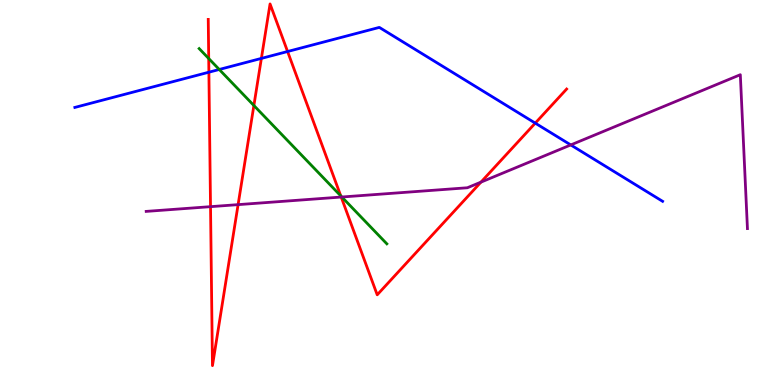[{'lines': ['blue', 'red'], 'intersections': [{'x': 2.7, 'y': 8.12}, {'x': 3.37, 'y': 8.48}, {'x': 3.71, 'y': 8.66}, {'x': 6.91, 'y': 6.8}]}, {'lines': ['green', 'red'], 'intersections': [{'x': 2.69, 'y': 8.48}, {'x': 3.28, 'y': 7.26}, {'x': 4.4, 'y': 4.91}]}, {'lines': ['purple', 'red'], 'intersections': [{'x': 2.72, 'y': 4.63}, {'x': 3.07, 'y': 4.68}, {'x': 4.4, 'y': 4.88}, {'x': 6.21, 'y': 5.27}]}, {'lines': ['blue', 'green'], 'intersections': [{'x': 2.83, 'y': 8.2}]}, {'lines': ['blue', 'purple'], 'intersections': [{'x': 7.36, 'y': 6.24}]}, {'lines': ['green', 'purple'], 'intersections': [{'x': 4.41, 'y': 4.88}]}]